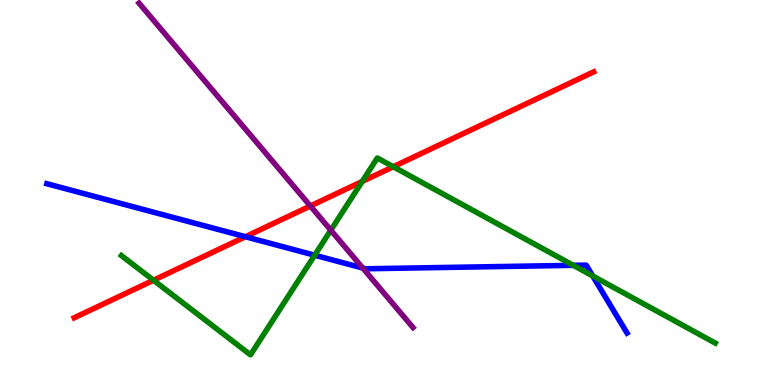[{'lines': ['blue', 'red'], 'intersections': [{'x': 3.17, 'y': 3.85}]}, {'lines': ['green', 'red'], 'intersections': [{'x': 1.98, 'y': 2.72}, {'x': 4.67, 'y': 5.29}, {'x': 5.07, 'y': 5.67}]}, {'lines': ['purple', 'red'], 'intersections': [{'x': 4.0, 'y': 4.65}]}, {'lines': ['blue', 'green'], 'intersections': [{'x': 4.06, 'y': 3.37}, {'x': 7.4, 'y': 3.11}, {'x': 7.65, 'y': 2.83}]}, {'lines': ['blue', 'purple'], 'intersections': [{'x': 4.68, 'y': 3.04}]}, {'lines': ['green', 'purple'], 'intersections': [{'x': 4.27, 'y': 4.02}]}]